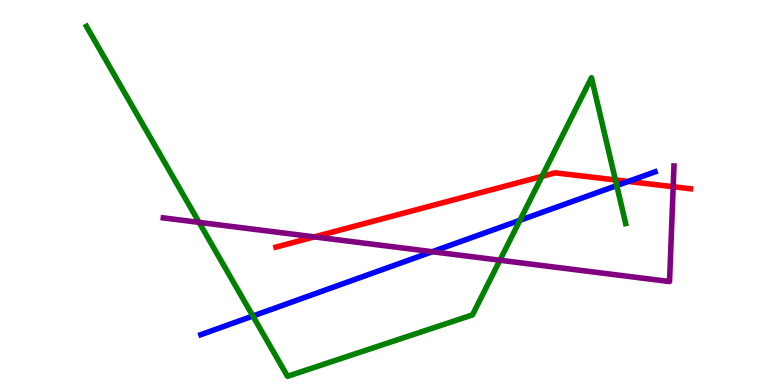[{'lines': ['blue', 'red'], 'intersections': [{'x': 8.11, 'y': 5.29}]}, {'lines': ['green', 'red'], 'intersections': [{'x': 6.99, 'y': 5.42}, {'x': 7.94, 'y': 5.33}]}, {'lines': ['purple', 'red'], 'intersections': [{'x': 4.06, 'y': 3.85}, {'x': 8.69, 'y': 5.15}]}, {'lines': ['blue', 'green'], 'intersections': [{'x': 3.26, 'y': 1.79}, {'x': 6.71, 'y': 4.28}, {'x': 7.96, 'y': 5.18}]}, {'lines': ['blue', 'purple'], 'intersections': [{'x': 5.58, 'y': 3.46}]}, {'lines': ['green', 'purple'], 'intersections': [{'x': 2.57, 'y': 4.22}, {'x': 6.45, 'y': 3.24}]}]